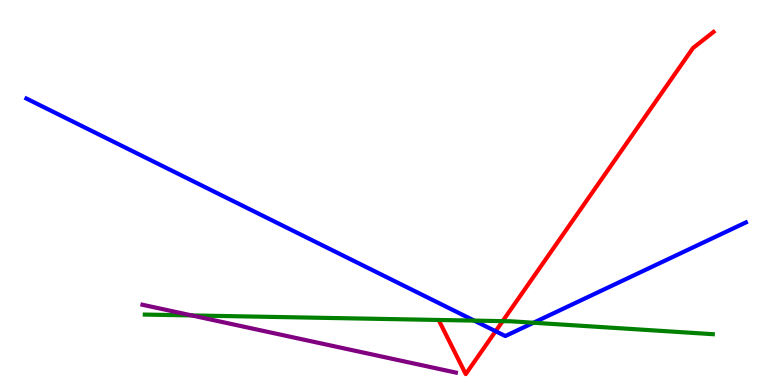[{'lines': ['blue', 'red'], 'intersections': [{'x': 6.4, 'y': 1.4}]}, {'lines': ['green', 'red'], 'intersections': [{'x': 6.49, 'y': 1.66}]}, {'lines': ['purple', 'red'], 'intersections': []}, {'lines': ['blue', 'green'], 'intersections': [{'x': 6.12, 'y': 1.67}, {'x': 6.88, 'y': 1.62}]}, {'lines': ['blue', 'purple'], 'intersections': []}, {'lines': ['green', 'purple'], 'intersections': [{'x': 2.48, 'y': 1.81}]}]